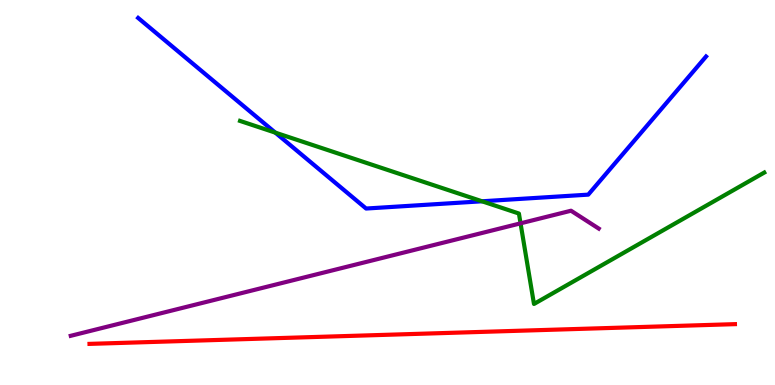[{'lines': ['blue', 'red'], 'intersections': []}, {'lines': ['green', 'red'], 'intersections': []}, {'lines': ['purple', 'red'], 'intersections': []}, {'lines': ['blue', 'green'], 'intersections': [{'x': 3.55, 'y': 6.56}, {'x': 6.22, 'y': 4.77}]}, {'lines': ['blue', 'purple'], 'intersections': []}, {'lines': ['green', 'purple'], 'intersections': [{'x': 6.72, 'y': 4.2}]}]